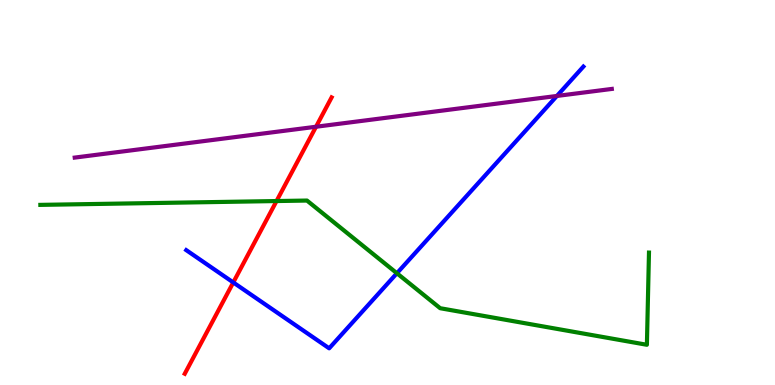[{'lines': ['blue', 'red'], 'intersections': [{'x': 3.01, 'y': 2.66}]}, {'lines': ['green', 'red'], 'intersections': [{'x': 3.57, 'y': 4.78}]}, {'lines': ['purple', 'red'], 'intersections': [{'x': 4.08, 'y': 6.71}]}, {'lines': ['blue', 'green'], 'intersections': [{'x': 5.12, 'y': 2.9}]}, {'lines': ['blue', 'purple'], 'intersections': [{'x': 7.19, 'y': 7.51}]}, {'lines': ['green', 'purple'], 'intersections': []}]